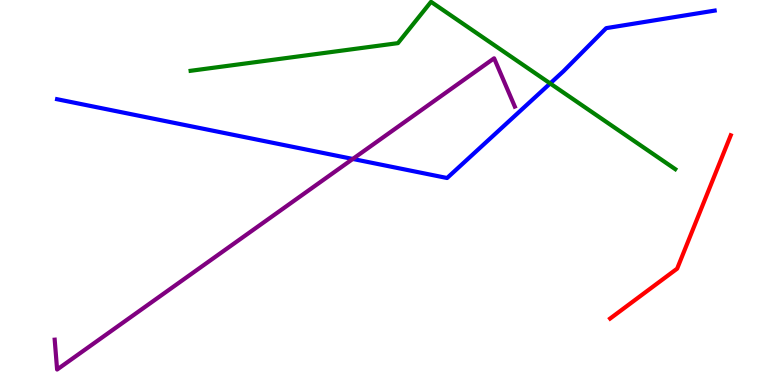[{'lines': ['blue', 'red'], 'intersections': []}, {'lines': ['green', 'red'], 'intersections': []}, {'lines': ['purple', 'red'], 'intersections': []}, {'lines': ['blue', 'green'], 'intersections': [{'x': 7.1, 'y': 7.83}]}, {'lines': ['blue', 'purple'], 'intersections': [{'x': 4.55, 'y': 5.87}]}, {'lines': ['green', 'purple'], 'intersections': []}]